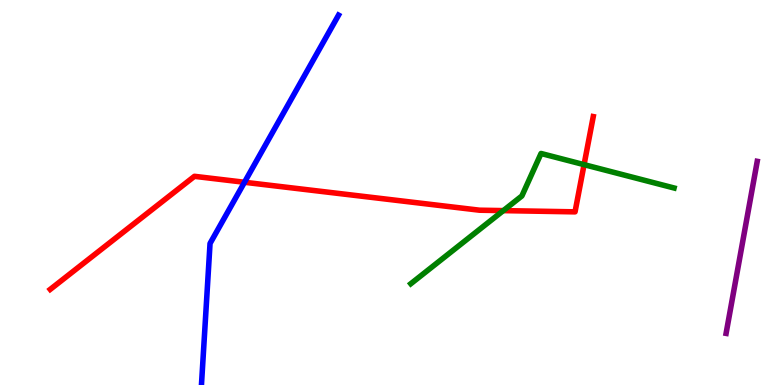[{'lines': ['blue', 'red'], 'intersections': [{'x': 3.15, 'y': 5.27}]}, {'lines': ['green', 'red'], 'intersections': [{'x': 6.49, 'y': 4.53}, {'x': 7.54, 'y': 5.72}]}, {'lines': ['purple', 'red'], 'intersections': []}, {'lines': ['blue', 'green'], 'intersections': []}, {'lines': ['blue', 'purple'], 'intersections': []}, {'lines': ['green', 'purple'], 'intersections': []}]